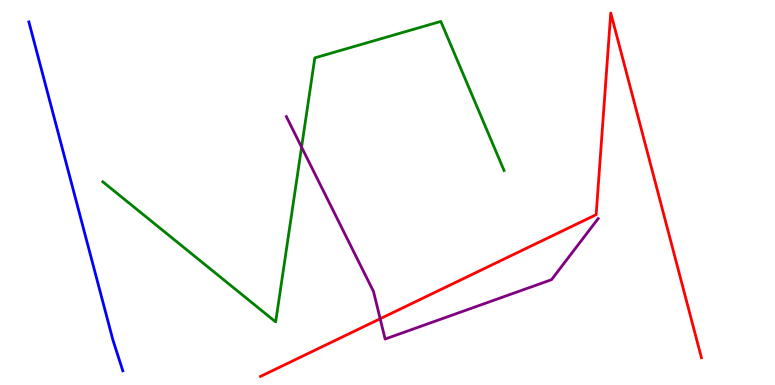[{'lines': ['blue', 'red'], 'intersections': []}, {'lines': ['green', 'red'], 'intersections': []}, {'lines': ['purple', 'red'], 'intersections': [{'x': 4.91, 'y': 1.72}]}, {'lines': ['blue', 'green'], 'intersections': []}, {'lines': ['blue', 'purple'], 'intersections': []}, {'lines': ['green', 'purple'], 'intersections': [{'x': 3.89, 'y': 6.18}]}]